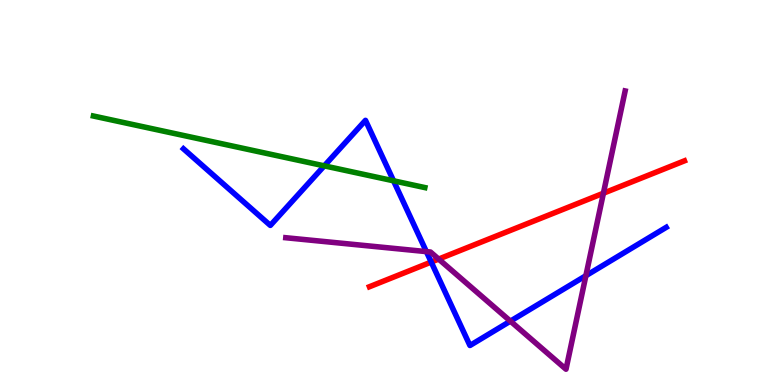[{'lines': ['blue', 'red'], 'intersections': [{'x': 5.56, 'y': 3.19}]}, {'lines': ['green', 'red'], 'intersections': []}, {'lines': ['purple', 'red'], 'intersections': [{'x': 5.66, 'y': 3.27}, {'x': 7.79, 'y': 4.98}]}, {'lines': ['blue', 'green'], 'intersections': [{'x': 4.18, 'y': 5.69}, {'x': 5.08, 'y': 5.3}]}, {'lines': ['blue', 'purple'], 'intersections': [{'x': 5.5, 'y': 3.46}, {'x': 6.59, 'y': 1.66}, {'x': 7.56, 'y': 2.84}]}, {'lines': ['green', 'purple'], 'intersections': []}]